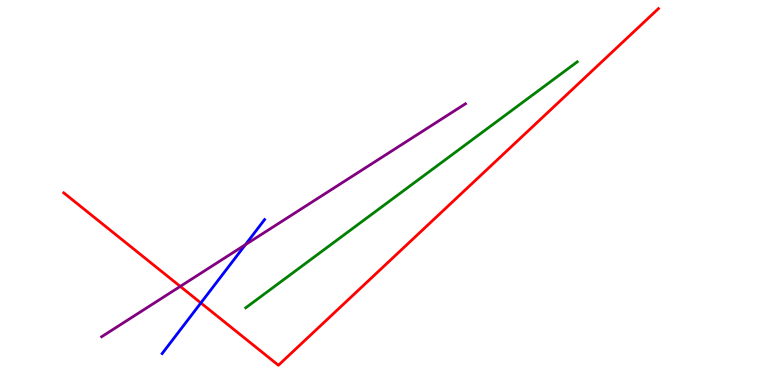[{'lines': ['blue', 'red'], 'intersections': [{'x': 2.59, 'y': 2.13}]}, {'lines': ['green', 'red'], 'intersections': []}, {'lines': ['purple', 'red'], 'intersections': [{'x': 2.33, 'y': 2.56}]}, {'lines': ['blue', 'green'], 'intersections': []}, {'lines': ['blue', 'purple'], 'intersections': [{'x': 3.17, 'y': 3.64}]}, {'lines': ['green', 'purple'], 'intersections': []}]